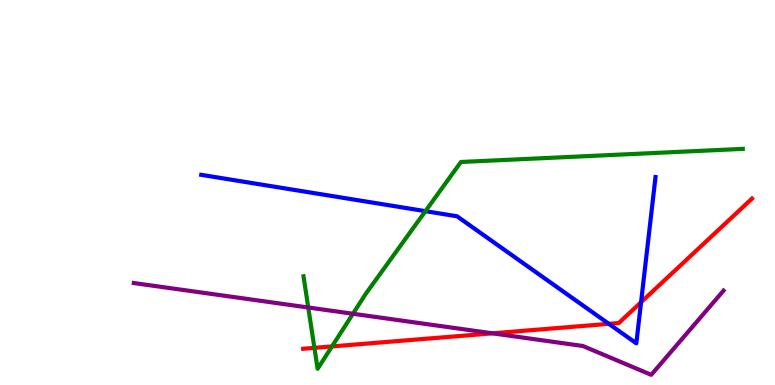[{'lines': ['blue', 'red'], 'intersections': [{'x': 7.86, 'y': 1.59}, {'x': 8.27, 'y': 2.15}]}, {'lines': ['green', 'red'], 'intersections': [{'x': 4.06, 'y': 0.965}, {'x': 4.28, 'y': 1.0}]}, {'lines': ['purple', 'red'], 'intersections': [{'x': 6.36, 'y': 1.34}]}, {'lines': ['blue', 'green'], 'intersections': [{'x': 5.49, 'y': 4.52}]}, {'lines': ['blue', 'purple'], 'intersections': []}, {'lines': ['green', 'purple'], 'intersections': [{'x': 3.98, 'y': 2.01}, {'x': 4.55, 'y': 1.85}]}]